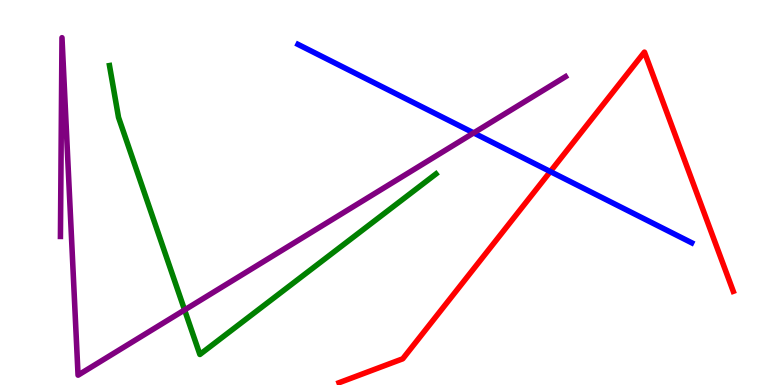[{'lines': ['blue', 'red'], 'intersections': [{'x': 7.1, 'y': 5.54}]}, {'lines': ['green', 'red'], 'intersections': []}, {'lines': ['purple', 'red'], 'intersections': []}, {'lines': ['blue', 'green'], 'intersections': []}, {'lines': ['blue', 'purple'], 'intersections': [{'x': 6.11, 'y': 6.55}]}, {'lines': ['green', 'purple'], 'intersections': [{'x': 2.38, 'y': 1.95}]}]